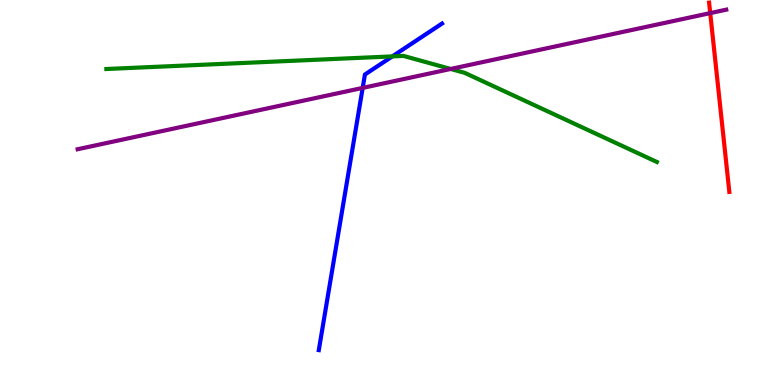[{'lines': ['blue', 'red'], 'intersections': []}, {'lines': ['green', 'red'], 'intersections': []}, {'lines': ['purple', 'red'], 'intersections': [{'x': 9.16, 'y': 9.66}]}, {'lines': ['blue', 'green'], 'intersections': [{'x': 5.06, 'y': 8.54}]}, {'lines': ['blue', 'purple'], 'intersections': [{'x': 4.68, 'y': 7.72}]}, {'lines': ['green', 'purple'], 'intersections': [{'x': 5.82, 'y': 8.21}]}]